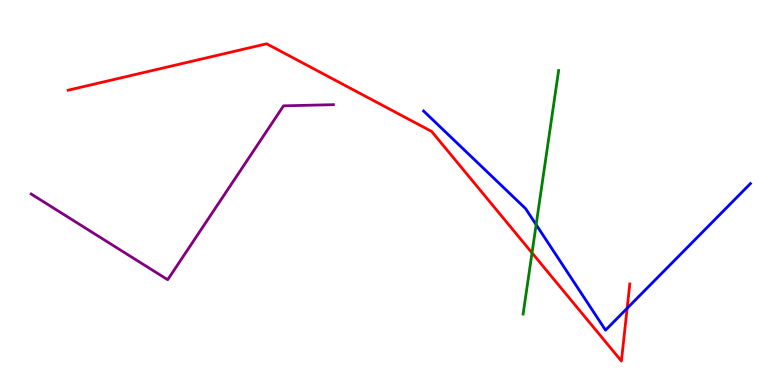[{'lines': ['blue', 'red'], 'intersections': [{'x': 8.09, 'y': 1.99}]}, {'lines': ['green', 'red'], 'intersections': [{'x': 6.86, 'y': 3.43}]}, {'lines': ['purple', 'red'], 'intersections': []}, {'lines': ['blue', 'green'], 'intersections': [{'x': 6.92, 'y': 4.16}]}, {'lines': ['blue', 'purple'], 'intersections': []}, {'lines': ['green', 'purple'], 'intersections': []}]